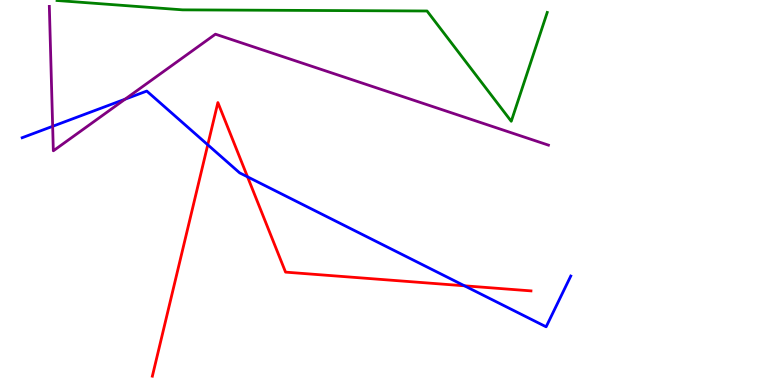[{'lines': ['blue', 'red'], 'intersections': [{'x': 2.68, 'y': 6.24}, {'x': 3.19, 'y': 5.41}, {'x': 5.99, 'y': 2.58}]}, {'lines': ['green', 'red'], 'intersections': []}, {'lines': ['purple', 'red'], 'intersections': []}, {'lines': ['blue', 'green'], 'intersections': []}, {'lines': ['blue', 'purple'], 'intersections': [{'x': 0.679, 'y': 6.72}, {'x': 1.61, 'y': 7.42}]}, {'lines': ['green', 'purple'], 'intersections': []}]